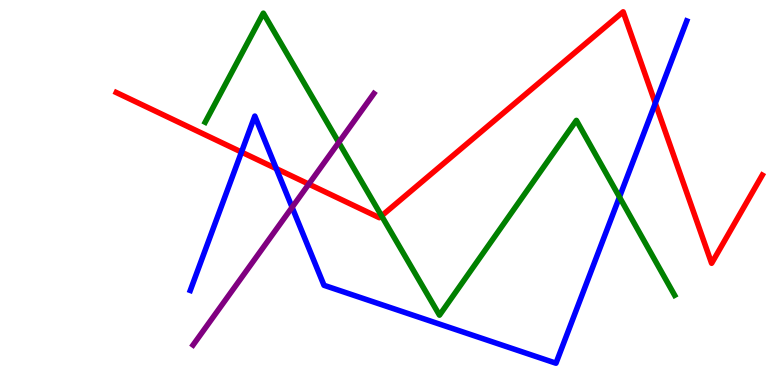[{'lines': ['blue', 'red'], 'intersections': [{'x': 3.12, 'y': 6.05}, {'x': 3.57, 'y': 5.62}, {'x': 8.46, 'y': 7.32}]}, {'lines': ['green', 'red'], 'intersections': [{'x': 4.92, 'y': 4.39}]}, {'lines': ['purple', 'red'], 'intersections': [{'x': 3.98, 'y': 5.22}]}, {'lines': ['blue', 'green'], 'intersections': [{'x': 7.99, 'y': 4.88}]}, {'lines': ['blue', 'purple'], 'intersections': [{'x': 3.77, 'y': 4.62}]}, {'lines': ['green', 'purple'], 'intersections': [{'x': 4.37, 'y': 6.3}]}]